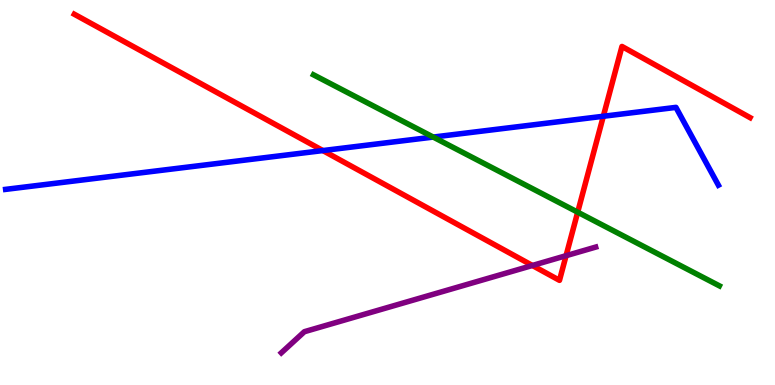[{'lines': ['blue', 'red'], 'intersections': [{'x': 4.17, 'y': 6.09}, {'x': 7.78, 'y': 6.98}]}, {'lines': ['green', 'red'], 'intersections': [{'x': 7.45, 'y': 4.49}]}, {'lines': ['purple', 'red'], 'intersections': [{'x': 6.87, 'y': 3.1}, {'x': 7.3, 'y': 3.36}]}, {'lines': ['blue', 'green'], 'intersections': [{'x': 5.59, 'y': 6.44}]}, {'lines': ['blue', 'purple'], 'intersections': []}, {'lines': ['green', 'purple'], 'intersections': []}]